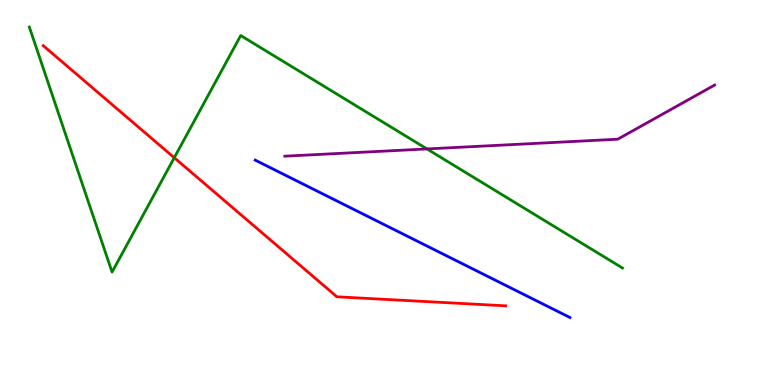[{'lines': ['blue', 'red'], 'intersections': []}, {'lines': ['green', 'red'], 'intersections': [{'x': 2.25, 'y': 5.9}]}, {'lines': ['purple', 'red'], 'intersections': []}, {'lines': ['blue', 'green'], 'intersections': []}, {'lines': ['blue', 'purple'], 'intersections': []}, {'lines': ['green', 'purple'], 'intersections': [{'x': 5.51, 'y': 6.13}]}]